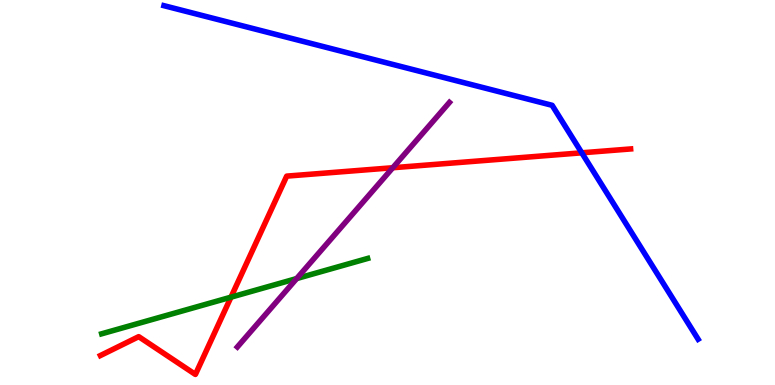[{'lines': ['blue', 'red'], 'intersections': [{'x': 7.51, 'y': 6.03}]}, {'lines': ['green', 'red'], 'intersections': [{'x': 2.98, 'y': 2.28}]}, {'lines': ['purple', 'red'], 'intersections': [{'x': 5.07, 'y': 5.64}]}, {'lines': ['blue', 'green'], 'intersections': []}, {'lines': ['blue', 'purple'], 'intersections': []}, {'lines': ['green', 'purple'], 'intersections': [{'x': 3.83, 'y': 2.76}]}]